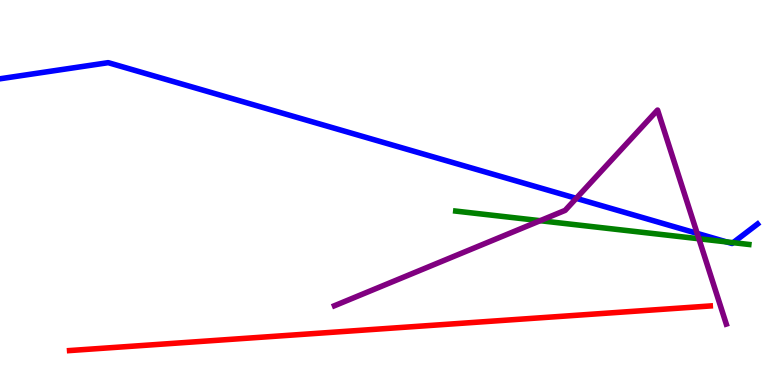[{'lines': ['blue', 'red'], 'intersections': []}, {'lines': ['green', 'red'], 'intersections': []}, {'lines': ['purple', 'red'], 'intersections': []}, {'lines': ['blue', 'green'], 'intersections': [{'x': 9.37, 'y': 3.72}, {'x': 9.46, 'y': 3.7}]}, {'lines': ['blue', 'purple'], 'intersections': [{'x': 7.44, 'y': 4.85}, {'x': 9.0, 'y': 3.94}]}, {'lines': ['green', 'purple'], 'intersections': [{'x': 6.97, 'y': 4.27}, {'x': 9.02, 'y': 3.8}]}]